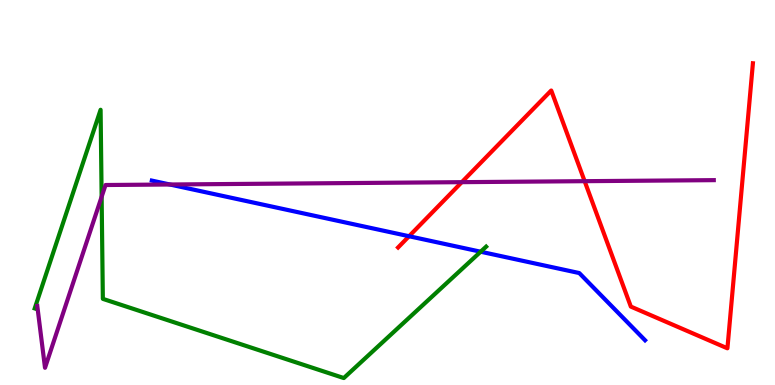[{'lines': ['blue', 'red'], 'intersections': [{'x': 5.28, 'y': 3.86}]}, {'lines': ['green', 'red'], 'intersections': []}, {'lines': ['purple', 'red'], 'intersections': [{'x': 5.96, 'y': 5.27}, {'x': 7.54, 'y': 5.29}]}, {'lines': ['blue', 'green'], 'intersections': [{'x': 6.2, 'y': 3.46}]}, {'lines': ['blue', 'purple'], 'intersections': [{'x': 2.19, 'y': 5.21}]}, {'lines': ['green', 'purple'], 'intersections': [{'x': 1.31, 'y': 4.89}]}]